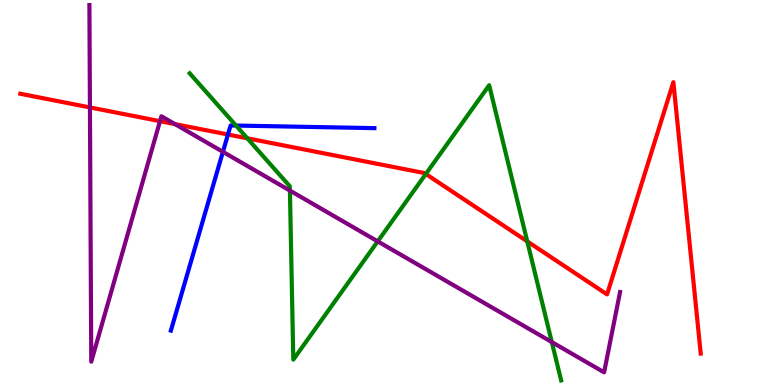[{'lines': ['blue', 'red'], 'intersections': [{'x': 2.94, 'y': 6.51}]}, {'lines': ['green', 'red'], 'intersections': [{'x': 3.19, 'y': 6.41}, {'x': 5.49, 'y': 5.48}, {'x': 6.8, 'y': 3.73}]}, {'lines': ['purple', 'red'], 'intersections': [{'x': 1.16, 'y': 7.21}, {'x': 2.06, 'y': 6.85}, {'x': 2.26, 'y': 6.78}]}, {'lines': ['blue', 'green'], 'intersections': [{'x': 3.05, 'y': 6.74}]}, {'lines': ['blue', 'purple'], 'intersections': [{'x': 2.88, 'y': 6.06}]}, {'lines': ['green', 'purple'], 'intersections': [{'x': 3.74, 'y': 5.05}, {'x': 4.87, 'y': 3.73}, {'x': 7.12, 'y': 1.11}]}]